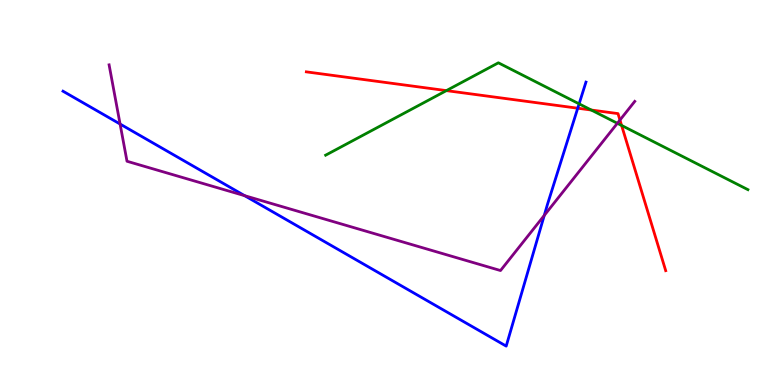[{'lines': ['blue', 'red'], 'intersections': [{'x': 7.45, 'y': 7.19}]}, {'lines': ['green', 'red'], 'intersections': [{'x': 5.76, 'y': 7.65}, {'x': 7.63, 'y': 7.14}, {'x': 8.02, 'y': 6.74}]}, {'lines': ['purple', 'red'], 'intersections': [{'x': 8.0, 'y': 6.88}]}, {'lines': ['blue', 'green'], 'intersections': [{'x': 7.47, 'y': 7.3}]}, {'lines': ['blue', 'purple'], 'intersections': [{'x': 1.55, 'y': 6.78}, {'x': 3.16, 'y': 4.92}, {'x': 7.02, 'y': 4.4}]}, {'lines': ['green', 'purple'], 'intersections': [{'x': 7.97, 'y': 6.8}]}]